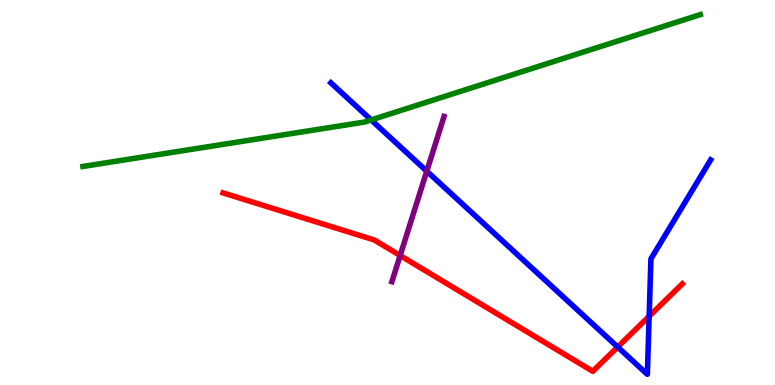[{'lines': ['blue', 'red'], 'intersections': [{'x': 7.97, 'y': 0.987}, {'x': 8.38, 'y': 1.79}]}, {'lines': ['green', 'red'], 'intersections': []}, {'lines': ['purple', 'red'], 'intersections': [{'x': 5.16, 'y': 3.36}]}, {'lines': ['blue', 'green'], 'intersections': [{'x': 4.79, 'y': 6.88}]}, {'lines': ['blue', 'purple'], 'intersections': [{'x': 5.51, 'y': 5.55}]}, {'lines': ['green', 'purple'], 'intersections': []}]